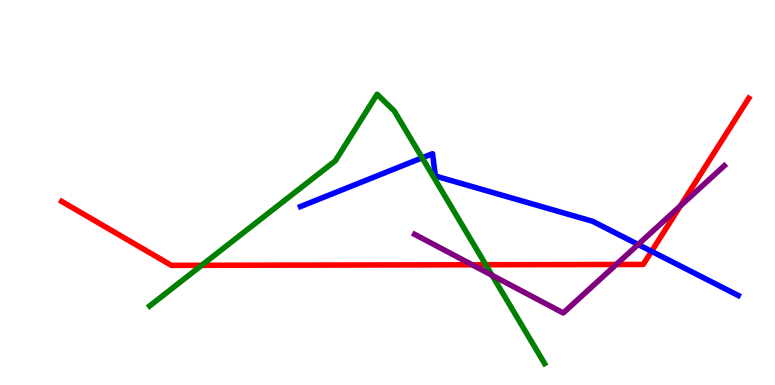[{'lines': ['blue', 'red'], 'intersections': [{'x': 8.41, 'y': 3.47}]}, {'lines': ['green', 'red'], 'intersections': [{'x': 2.6, 'y': 3.11}, {'x': 6.27, 'y': 3.12}]}, {'lines': ['purple', 'red'], 'intersections': [{'x': 6.09, 'y': 3.12}, {'x': 7.95, 'y': 3.13}, {'x': 8.78, 'y': 4.65}]}, {'lines': ['blue', 'green'], 'intersections': [{'x': 5.45, 'y': 5.9}]}, {'lines': ['blue', 'purple'], 'intersections': [{'x': 8.23, 'y': 3.65}]}, {'lines': ['green', 'purple'], 'intersections': [{'x': 6.35, 'y': 2.85}]}]